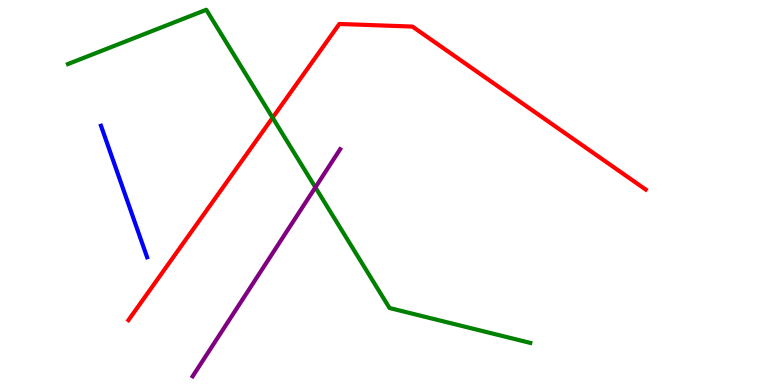[{'lines': ['blue', 'red'], 'intersections': []}, {'lines': ['green', 'red'], 'intersections': [{'x': 3.52, 'y': 6.94}]}, {'lines': ['purple', 'red'], 'intersections': []}, {'lines': ['blue', 'green'], 'intersections': []}, {'lines': ['blue', 'purple'], 'intersections': []}, {'lines': ['green', 'purple'], 'intersections': [{'x': 4.07, 'y': 5.13}]}]